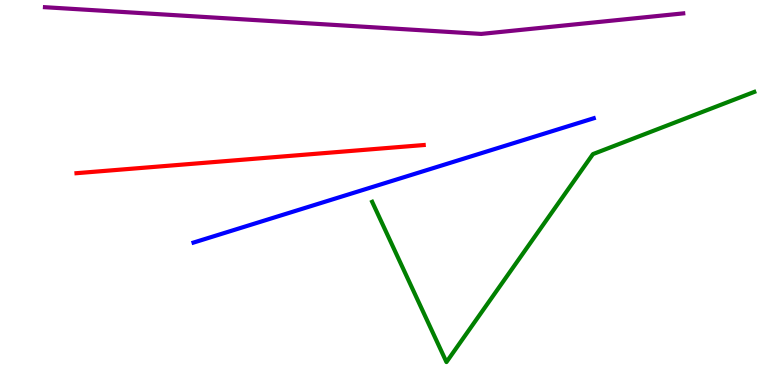[{'lines': ['blue', 'red'], 'intersections': []}, {'lines': ['green', 'red'], 'intersections': []}, {'lines': ['purple', 'red'], 'intersections': []}, {'lines': ['blue', 'green'], 'intersections': []}, {'lines': ['blue', 'purple'], 'intersections': []}, {'lines': ['green', 'purple'], 'intersections': []}]